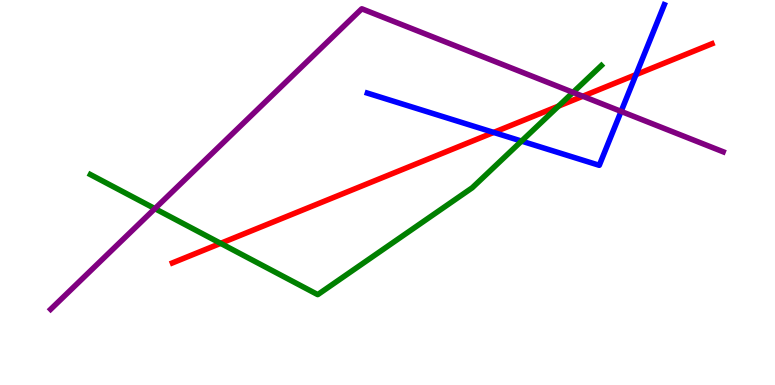[{'lines': ['blue', 'red'], 'intersections': [{'x': 6.37, 'y': 6.56}, {'x': 8.21, 'y': 8.06}]}, {'lines': ['green', 'red'], 'intersections': [{'x': 2.85, 'y': 3.68}, {'x': 7.21, 'y': 7.24}]}, {'lines': ['purple', 'red'], 'intersections': [{'x': 7.52, 'y': 7.5}]}, {'lines': ['blue', 'green'], 'intersections': [{'x': 6.73, 'y': 6.34}]}, {'lines': ['blue', 'purple'], 'intersections': [{'x': 8.01, 'y': 7.11}]}, {'lines': ['green', 'purple'], 'intersections': [{'x': 2.0, 'y': 4.58}, {'x': 7.39, 'y': 7.6}]}]